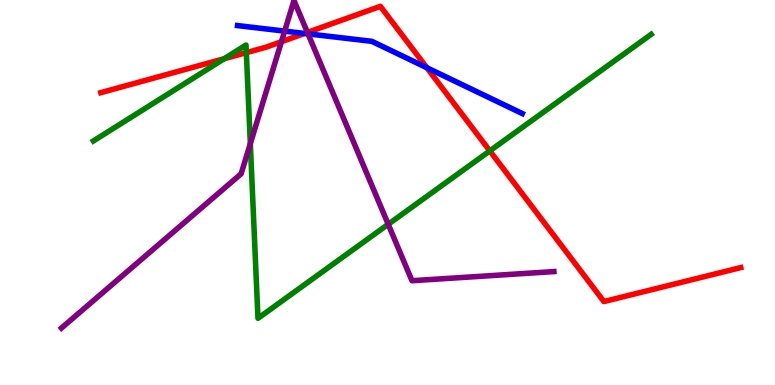[{'lines': ['blue', 'red'], 'intersections': [{'x': 3.93, 'y': 9.13}, {'x': 5.51, 'y': 8.24}]}, {'lines': ['green', 'red'], 'intersections': [{'x': 2.89, 'y': 8.47}, {'x': 3.18, 'y': 8.63}, {'x': 6.32, 'y': 6.08}]}, {'lines': ['purple', 'red'], 'intersections': [{'x': 3.63, 'y': 8.92}, {'x': 3.97, 'y': 9.16}]}, {'lines': ['blue', 'green'], 'intersections': []}, {'lines': ['blue', 'purple'], 'intersections': [{'x': 3.67, 'y': 9.19}, {'x': 3.97, 'y': 9.12}]}, {'lines': ['green', 'purple'], 'intersections': [{'x': 3.23, 'y': 6.27}, {'x': 5.01, 'y': 4.17}]}]